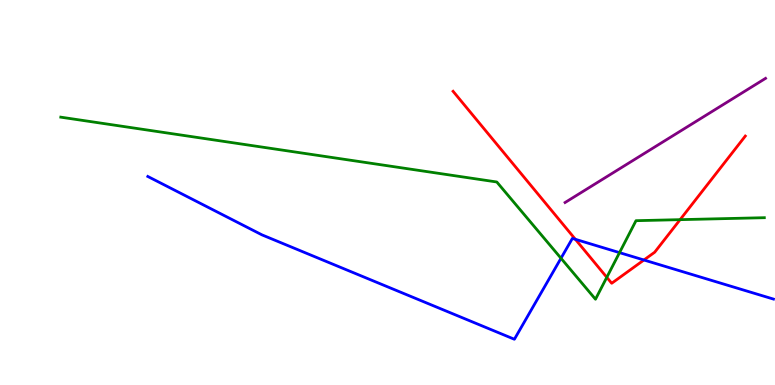[{'lines': ['blue', 'red'], 'intersections': [{'x': 7.42, 'y': 3.78}, {'x': 8.31, 'y': 3.25}]}, {'lines': ['green', 'red'], 'intersections': [{'x': 7.83, 'y': 2.8}, {'x': 8.78, 'y': 4.29}]}, {'lines': ['purple', 'red'], 'intersections': []}, {'lines': ['blue', 'green'], 'intersections': [{'x': 7.24, 'y': 3.29}, {'x': 7.99, 'y': 3.44}]}, {'lines': ['blue', 'purple'], 'intersections': []}, {'lines': ['green', 'purple'], 'intersections': []}]